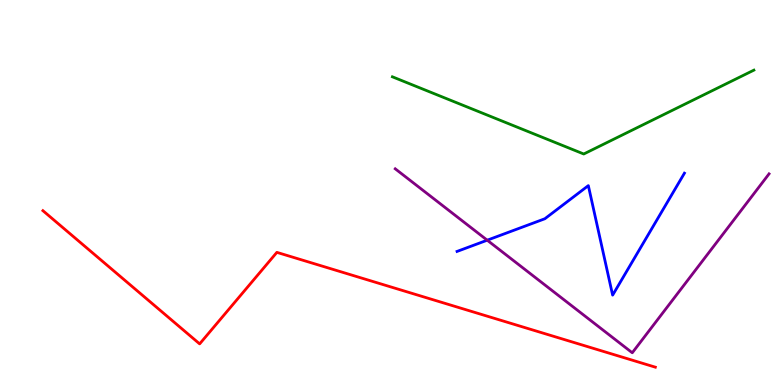[{'lines': ['blue', 'red'], 'intersections': []}, {'lines': ['green', 'red'], 'intersections': []}, {'lines': ['purple', 'red'], 'intersections': []}, {'lines': ['blue', 'green'], 'intersections': []}, {'lines': ['blue', 'purple'], 'intersections': [{'x': 6.29, 'y': 3.76}]}, {'lines': ['green', 'purple'], 'intersections': []}]